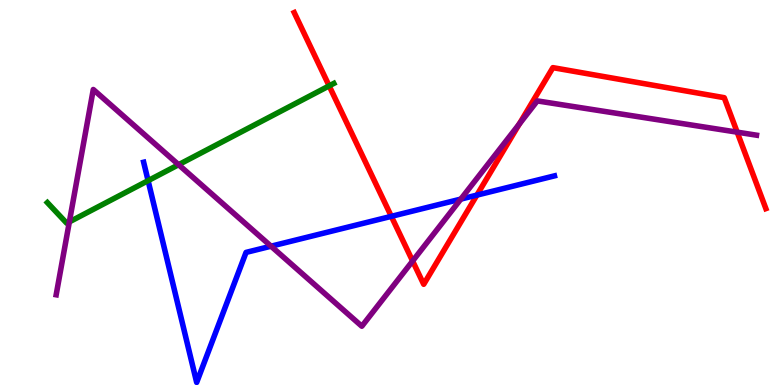[{'lines': ['blue', 'red'], 'intersections': [{'x': 5.05, 'y': 4.38}, {'x': 6.15, 'y': 4.93}]}, {'lines': ['green', 'red'], 'intersections': [{'x': 4.25, 'y': 7.77}]}, {'lines': ['purple', 'red'], 'intersections': [{'x': 5.32, 'y': 3.22}, {'x': 6.7, 'y': 6.78}, {'x': 9.51, 'y': 6.57}]}, {'lines': ['blue', 'green'], 'intersections': [{'x': 1.91, 'y': 5.31}]}, {'lines': ['blue', 'purple'], 'intersections': [{'x': 3.5, 'y': 3.61}, {'x': 5.95, 'y': 4.83}]}, {'lines': ['green', 'purple'], 'intersections': [{'x': 0.895, 'y': 4.24}, {'x': 2.3, 'y': 5.72}]}]